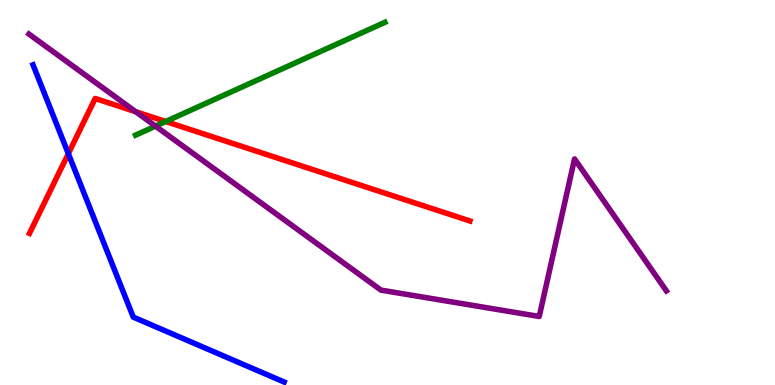[{'lines': ['blue', 'red'], 'intersections': [{'x': 0.882, 'y': 6.01}]}, {'lines': ['green', 'red'], 'intersections': [{'x': 2.14, 'y': 6.84}]}, {'lines': ['purple', 'red'], 'intersections': [{'x': 1.75, 'y': 7.1}]}, {'lines': ['blue', 'green'], 'intersections': []}, {'lines': ['blue', 'purple'], 'intersections': []}, {'lines': ['green', 'purple'], 'intersections': [{'x': 2.01, 'y': 6.72}]}]